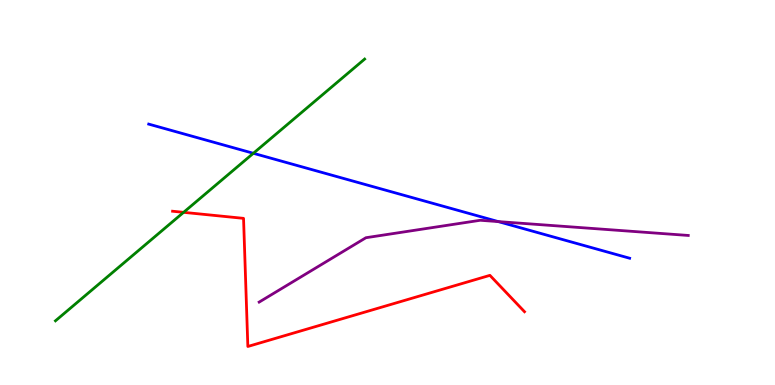[{'lines': ['blue', 'red'], 'intersections': []}, {'lines': ['green', 'red'], 'intersections': [{'x': 2.37, 'y': 4.48}]}, {'lines': ['purple', 'red'], 'intersections': []}, {'lines': ['blue', 'green'], 'intersections': [{'x': 3.27, 'y': 6.02}]}, {'lines': ['blue', 'purple'], 'intersections': [{'x': 6.43, 'y': 4.24}]}, {'lines': ['green', 'purple'], 'intersections': []}]